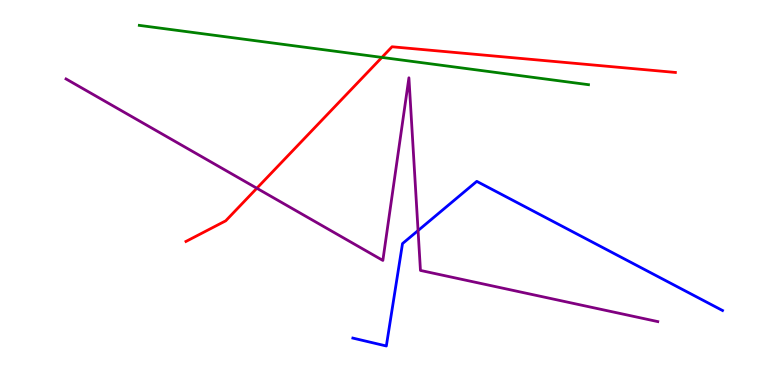[{'lines': ['blue', 'red'], 'intersections': []}, {'lines': ['green', 'red'], 'intersections': [{'x': 4.93, 'y': 8.51}]}, {'lines': ['purple', 'red'], 'intersections': [{'x': 3.31, 'y': 5.11}]}, {'lines': ['blue', 'green'], 'intersections': []}, {'lines': ['blue', 'purple'], 'intersections': [{'x': 5.39, 'y': 4.01}]}, {'lines': ['green', 'purple'], 'intersections': []}]